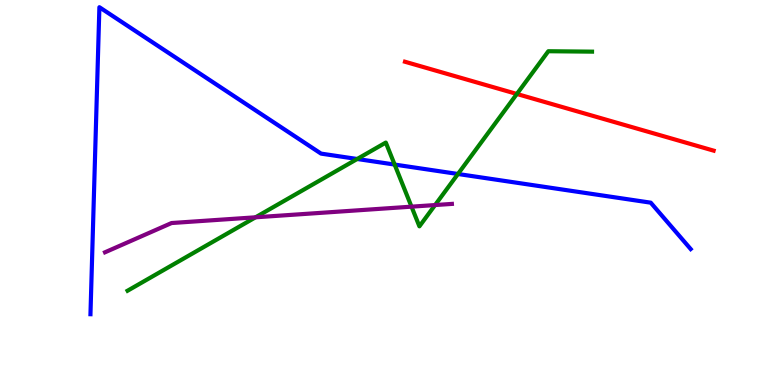[{'lines': ['blue', 'red'], 'intersections': []}, {'lines': ['green', 'red'], 'intersections': [{'x': 6.67, 'y': 7.56}]}, {'lines': ['purple', 'red'], 'intersections': []}, {'lines': ['blue', 'green'], 'intersections': [{'x': 4.61, 'y': 5.87}, {'x': 5.09, 'y': 5.73}, {'x': 5.91, 'y': 5.48}]}, {'lines': ['blue', 'purple'], 'intersections': []}, {'lines': ['green', 'purple'], 'intersections': [{'x': 3.3, 'y': 4.36}, {'x': 5.31, 'y': 4.63}, {'x': 5.61, 'y': 4.67}]}]